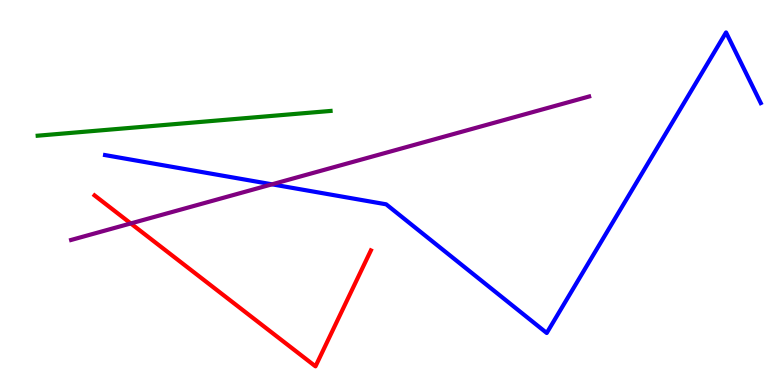[{'lines': ['blue', 'red'], 'intersections': []}, {'lines': ['green', 'red'], 'intersections': []}, {'lines': ['purple', 'red'], 'intersections': [{'x': 1.69, 'y': 4.2}]}, {'lines': ['blue', 'green'], 'intersections': []}, {'lines': ['blue', 'purple'], 'intersections': [{'x': 3.51, 'y': 5.21}]}, {'lines': ['green', 'purple'], 'intersections': []}]